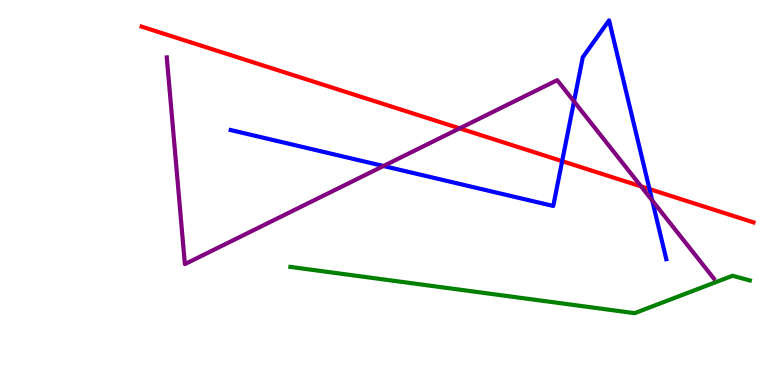[{'lines': ['blue', 'red'], 'intersections': [{'x': 7.25, 'y': 5.81}, {'x': 8.38, 'y': 5.09}]}, {'lines': ['green', 'red'], 'intersections': []}, {'lines': ['purple', 'red'], 'intersections': [{'x': 5.93, 'y': 6.67}, {'x': 8.27, 'y': 5.16}]}, {'lines': ['blue', 'green'], 'intersections': []}, {'lines': ['blue', 'purple'], 'intersections': [{'x': 4.95, 'y': 5.69}, {'x': 7.41, 'y': 7.37}, {'x': 8.42, 'y': 4.79}]}, {'lines': ['green', 'purple'], 'intersections': []}]